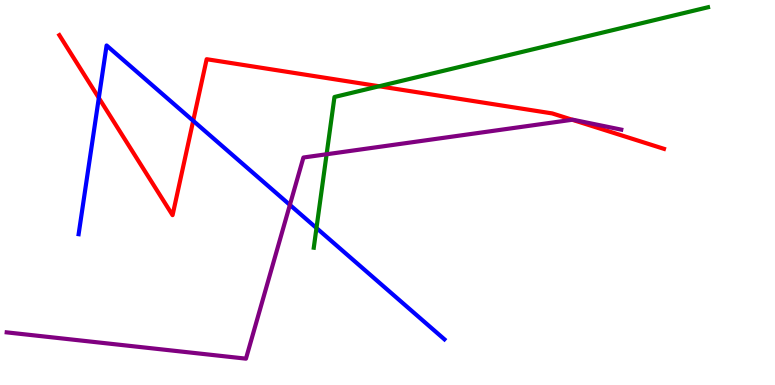[{'lines': ['blue', 'red'], 'intersections': [{'x': 1.28, 'y': 7.46}, {'x': 2.49, 'y': 6.86}]}, {'lines': ['green', 'red'], 'intersections': [{'x': 4.89, 'y': 7.76}]}, {'lines': ['purple', 'red'], 'intersections': [{'x': 7.38, 'y': 6.89}]}, {'lines': ['blue', 'green'], 'intersections': [{'x': 4.08, 'y': 4.08}]}, {'lines': ['blue', 'purple'], 'intersections': [{'x': 3.74, 'y': 4.68}]}, {'lines': ['green', 'purple'], 'intersections': [{'x': 4.21, 'y': 5.99}]}]